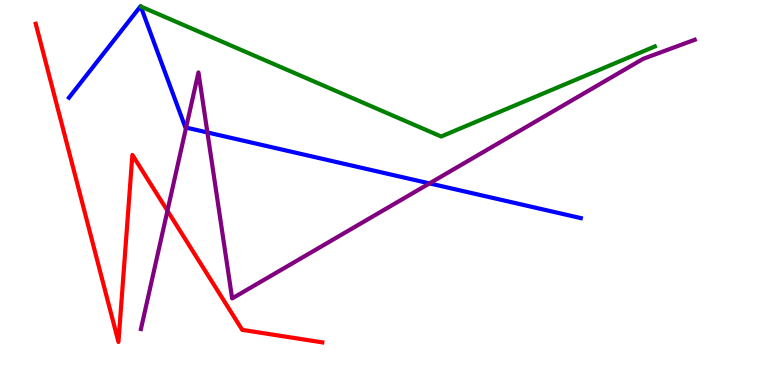[{'lines': ['blue', 'red'], 'intersections': []}, {'lines': ['green', 'red'], 'intersections': []}, {'lines': ['purple', 'red'], 'intersections': [{'x': 2.16, 'y': 4.53}]}, {'lines': ['blue', 'green'], 'intersections': []}, {'lines': ['blue', 'purple'], 'intersections': [{'x': 2.4, 'y': 6.69}, {'x': 2.68, 'y': 6.56}, {'x': 5.54, 'y': 5.24}]}, {'lines': ['green', 'purple'], 'intersections': []}]